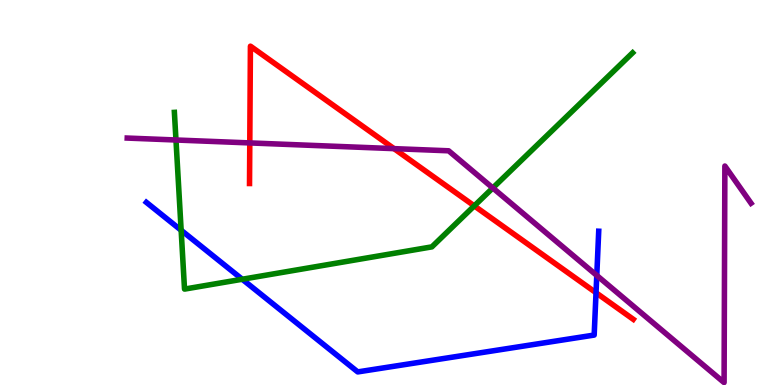[{'lines': ['blue', 'red'], 'intersections': [{'x': 7.69, 'y': 2.4}]}, {'lines': ['green', 'red'], 'intersections': [{'x': 6.12, 'y': 4.65}]}, {'lines': ['purple', 'red'], 'intersections': [{'x': 3.22, 'y': 6.29}, {'x': 5.08, 'y': 6.14}]}, {'lines': ['blue', 'green'], 'intersections': [{'x': 2.34, 'y': 4.02}, {'x': 3.13, 'y': 2.75}]}, {'lines': ['blue', 'purple'], 'intersections': [{'x': 7.7, 'y': 2.85}]}, {'lines': ['green', 'purple'], 'intersections': [{'x': 2.27, 'y': 6.36}, {'x': 6.36, 'y': 5.12}]}]